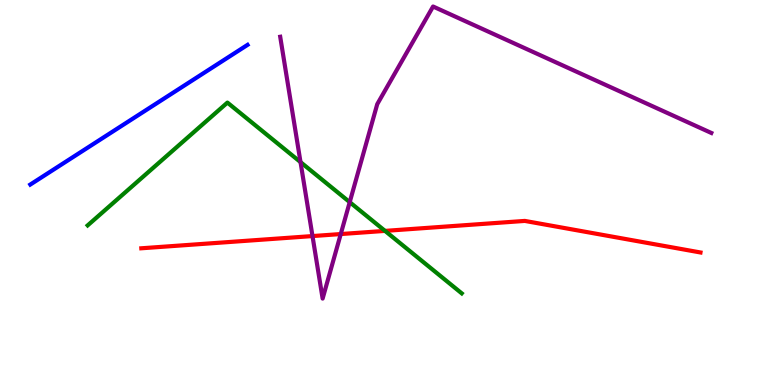[{'lines': ['blue', 'red'], 'intersections': []}, {'lines': ['green', 'red'], 'intersections': [{'x': 4.97, 'y': 4.0}]}, {'lines': ['purple', 'red'], 'intersections': [{'x': 4.03, 'y': 3.87}, {'x': 4.4, 'y': 3.92}]}, {'lines': ['blue', 'green'], 'intersections': []}, {'lines': ['blue', 'purple'], 'intersections': []}, {'lines': ['green', 'purple'], 'intersections': [{'x': 3.88, 'y': 5.79}, {'x': 4.51, 'y': 4.75}]}]